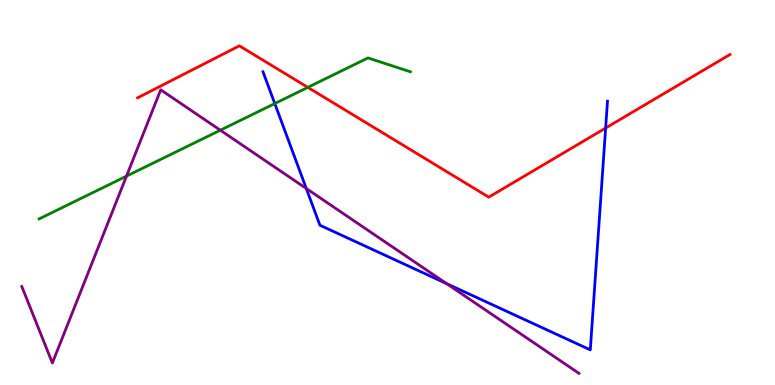[{'lines': ['blue', 'red'], 'intersections': [{'x': 7.81, 'y': 6.67}]}, {'lines': ['green', 'red'], 'intersections': [{'x': 3.97, 'y': 7.73}]}, {'lines': ['purple', 'red'], 'intersections': []}, {'lines': ['blue', 'green'], 'intersections': [{'x': 3.55, 'y': 7.31}]}, {'lines': ['blue', 'purple'], 'intersections': [{'x': 3.95, 'y': 5.1}, {'x': 5.76, 'y': 2.63}]}, {'lines': ['green', 'purple'], 'intersections': [{'x': 1.63, 'y': 5.43}, {'x': 2.84, 'y': 6.62}]}]